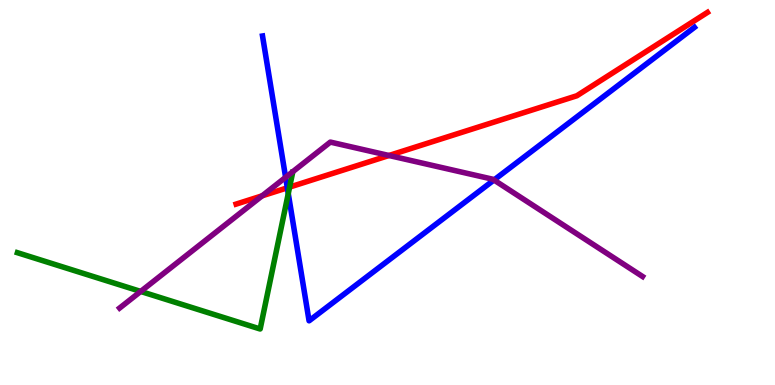[{'lines': ['blue', 'red'], 'intersections': [{'x': 3.71, 'y': 5.12}]}, {'lines': ['green', 'red'], 'intersections': [{'x': 3.74, 'y': 5.14}]}, {'lines': ['purple', 'red'], 'intersections': [{'x': 3.38, 'y': 4.91}, {'x': 5.02, 'y': 5.96}]}, {'lines': ['blue', 'green'], 'intersections': [{'x': 3.72, 'y': 4.97}]}, {'lines': ['blue', 'purple'], 'intersections': [{'x': 3.69, 'y': 5.39}, {'x': 6.37, 'y': 5.32}]}, {'lines': ['green', 'purple'], 'intersections': [{'x': 1.82, 'y': 2.43}]}]